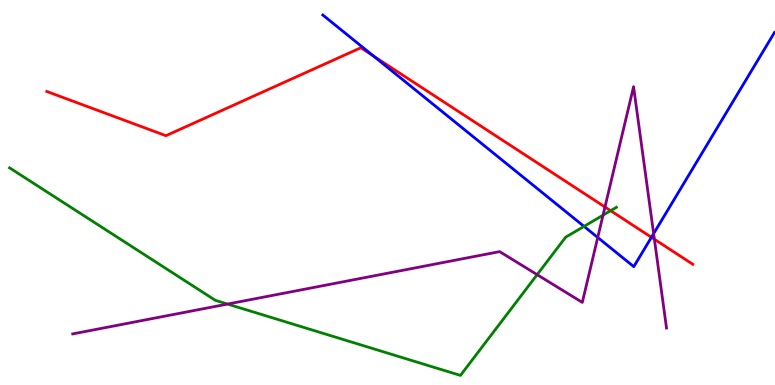[{'lines': ['blue', 'red'], 'intersections': [{'x': 4.82, 'y': 8.54}, {'x': 8.41, 'y': 3.84}]}, {'lines': ['green', 'red'], 'intersections': [{'x': 7.88, 'y': 4.53}]}, {'lines': ['purple', 'red'], 'intersections': [{'x': 7.81, 'y': 4.62}, {'x': 8.44, 'y': 3.79}]}, {'lines': ['blue', 'green'], 'intersections': [{'x': 7.54, 'y': 4.12}]}, {'lines': ['blue', 'purple'], 'intersections': [{'x': 7.71, 'y': 3.83}, {'x': 8.43, 'y': 3.93}]}, {'lines': ['green', 'purple'], 'intersections': [{'x': 2.94, 'y': 2.1}, {'x': 6.93, 'y': 2.87}, {'x': 7.78, 'y': 4.41}]}]